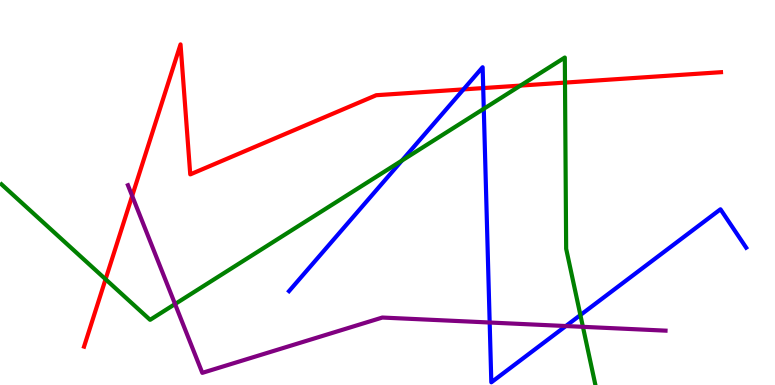[{'lines': ['blue', 'red'], 'intersections': [{'x': 5.98, 'y': 7.68}, {'x': 6.23, 'y': 7.71}]}, {'lines': ['green', 'red'], 'intersections': [{'x': 1.36, 'y': 2.75}, {'x': 6.72, 'y': 7.78}, {'x': 7.29, 'y': 7.85}]}, {'lines': ['purple', 'red'], 'intersections': [{'x': 1.71, 'y': 4.91}]}, {'lines': ['blue', 'green'], 'intersections': [{'x': 5.19, 'y': 5.83}, {'x': 6.24, 'y': 7.17}, {'x': 7.49, 'y': 1.82}]}, {'lines': ['blue', 'purple'], 'intersections': [{'x': 6.32, 'y': 1.62}, {'x': 7.3, 'y': 1.53}]}, {'lines': ['green', 'purple'], 'intersections': [{'x': 2.26, 'y': 2.1}, {'x': 7.52, 'y': 1.51}]}]